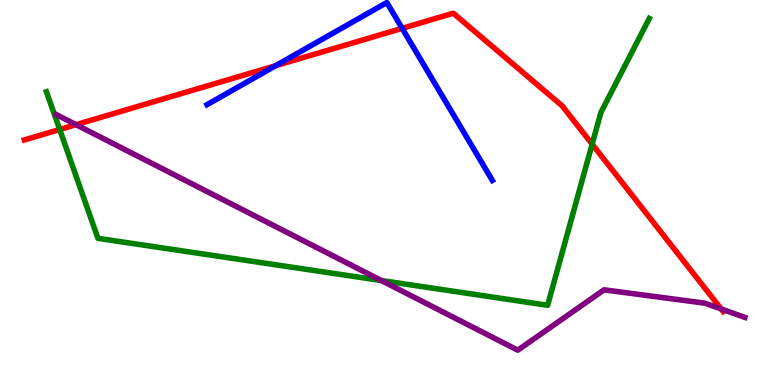[{'lines': ['blue', 'red'], 'intersections': [{'x': 3.56, 'y': 8.29}, {'x': 5.19, 'y': 9.26}]}, {'lines': ['green', 'red'], 'intersections': [{'x': 0.77, 'y': 6.64}, {'x': 7.64, 'y': 6.26}]}, {'lines': ['purple', 'red'], 'intersections': [{'x': 0.982, 'y': 6.76}, {'x': 9.31, 'y': 1.97}]}, {'lines': ['blue', 'green'], 'intersections': []}, {'lines': ['blue', 'purple'], 'intersections': []}, {'lines': ['green', 'purple'], 'intersections': [{'x': 4.92, 'y': 2.71}]}]